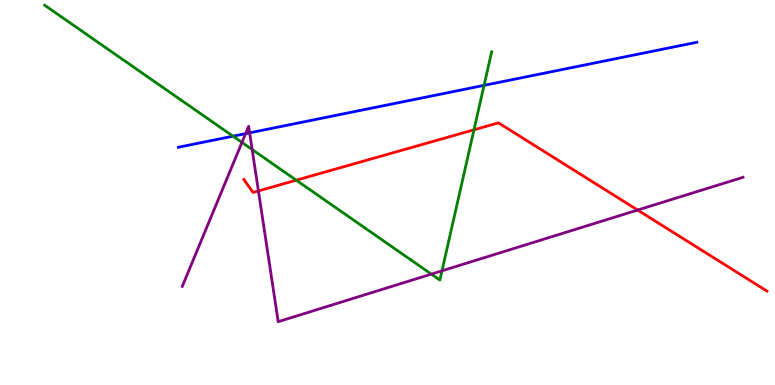[{'lines': ['blue', 'red'], 'intersections': []}, {'lines': ['green', 'red'], 'intersections': [{'x': 3.82, 'y': 5.32}, {'x': 6.12, 'y': 6.63}]}, {'lines': ['purple', 'red'], 'intersections': [{'x': 3.33, 'y': 5.04}, {'x': 8.23, 'y': 4.54}]}, {'lines': ['blue', 'green'], 'intersections': [{'x': 3.01, 'y': 6.46}, {'x': 6.25, 'y': 7.78}]}, {'lines': ['blue', 'purple'], 'intersections': [{'x': 3.17, 'y': 6.53}, {'x': 3.22, 'y': 6.55}]}, {'lines': ['green', 'purple'], 'intersections': [{'x': 3.12, 'y': 6.3}, {'x': 3.25, 'y': 6.12}, {'x': 5.57, 'y': 2.88}, {'x': 5.7, 'y': 2.97}]}]